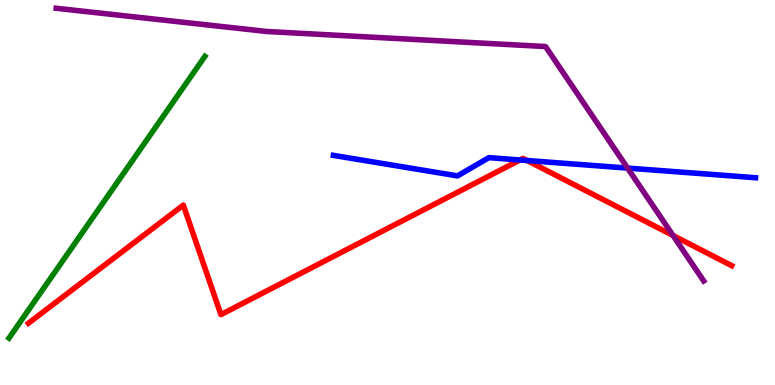[{'lines': ['blue', 'red'], 'intersections': [{'x': 6.71, 'y': 5.84}, {'x': 6.8, 'y': 5.83}]}, {'lines': ['green', 'red'], 'intersections': []}, {'lines': ['purple', 'red'], 'intersections': [{'x': 8.68, 'y': 3.88}]}, {'lines': ['blue', 'green'], 'intersections': []}, {'lines': ['blue', 'purple'], 'intersections': [{'x': 8.1, 'y': 5.63}]}, {'lines': ['green', 'purple'], 'intersections': []}]